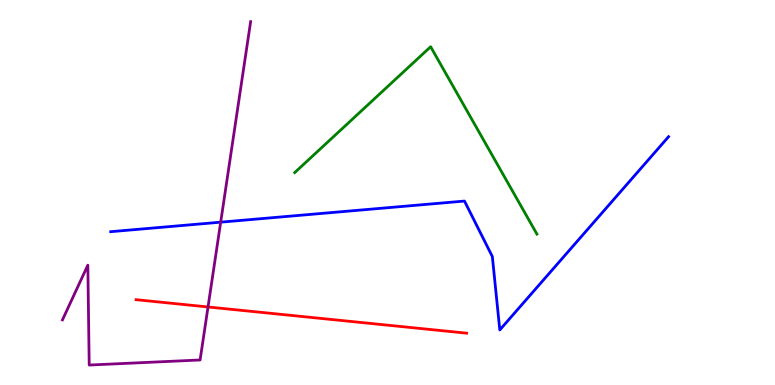[{'lines': ['blue', 'red'], 'intersections': []}, {'lines': ['green', 'red'], 'intersections': []}, {'lines': ['purple', 'red'], 'intersections': [{'x': 2.68, 'y': 2.03}]}, {'lines': ['blue', 'green'], 'intersections': []}, {'lines': ['blue', 'purple'], 'intersections': [{'x': 2.85, 'y': 4.23}]}, {'lines': ['green', 'purple'], 'intersections': []}]